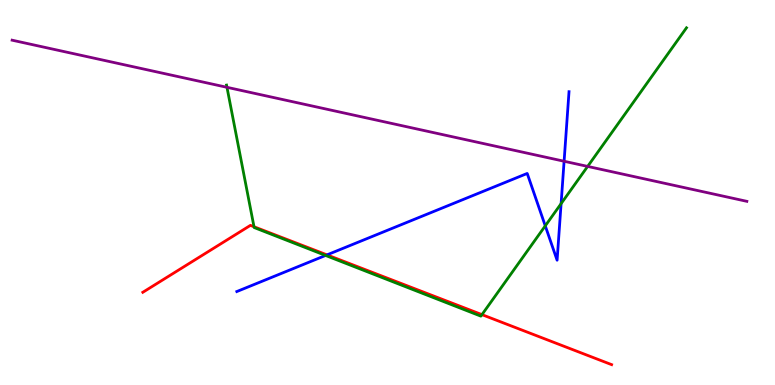[{'lines': ['blue', 'red'], 'intersections': [{'x': 4.22, 'y': 3.38}]}, {'lines': ['green', 'red'], 'intersections': [{'x': 3.28, 'y': 4.11}, {'x': 6.22, 'y': 1.83}]}, {'lines': ['purple', 'red'], 'intersections': []}, {'lines': ['blue', 'green'], 'intersections': [{'x': 4.2, 'y': 3.36}, {'x': 7.04, 'y': 4.13}, {'x': 7.24, 'y': 4.71}]}, {'lines': ['blue', 'purple'], 'intersections': [{'x': 7.28, 'y': 5.81}]}, {'lines': ['green', 'purple'], 'intersections': [{'x': 2.93, 'y': 7.73}, {'x': 7.58, 'y': 5.68}]}]